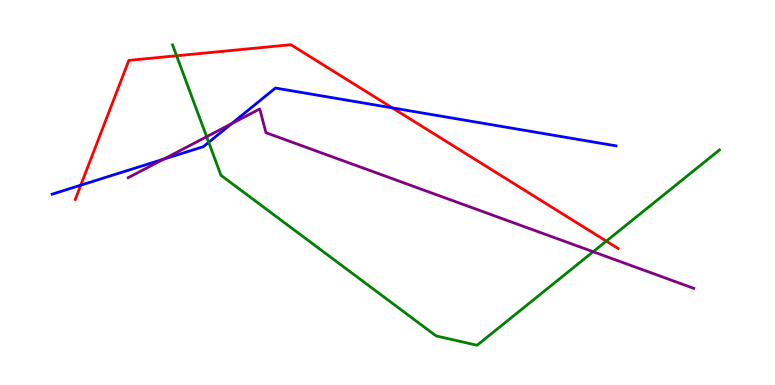[{'lines': ['blue', 'red'], 'intersections': [{'x': 1.04, 'y': 5.19}, {'x': 5.06, 'y': 7.2}]}, {'lines': ['green', 'red'], 'intersections': [{'x': 2.28, 'y': 8.55}, {'x': 7.82, 'y': 3.74}]}, {'lines': ['purple', 'red'], 'intersections': []}, {'lines': ['blue', 'green'], 'intersections': [{'x': 2.69, 'y': 6.3}]}, {'lines': ['blue', 'purple'], 'intersections': [{'x': 2.11, 'y': 5.87}, {'x': 2.99, 'y': 6.79}]}, {'lines': ['green', 'purple'], 'intersections': [{'x': 2.67, 'y': 6.45}, {'x': 7.65, 'y': 3.46}]}]